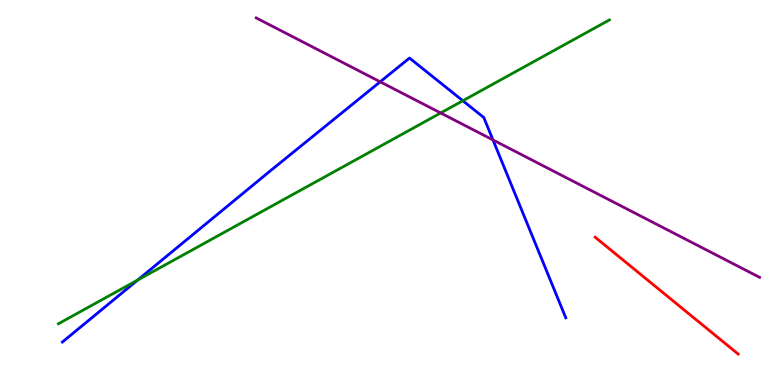[{'lines': ['blue', 'red'], 'intersections': []}, {'lines': ['green', 'red'], 'intersections': []}, {'lines': ['purple', 'red'], 'intersections': []}, {'lines': ['blue', 'green'], 'intersections': [{'x': 1.78, 'y': 2.73}, {'x': 5.97, 'y': 7.38}]}, {'lines': ['blue', 'purple'], 'intersections': [{'x': 4.91, 'y': 7.88}, {'x': 6.36, 'y': 6.37}]}, {'lines': ['green', 'purple'], 'intersections': [{'x': 5.69, 'y': 7.07}]}]